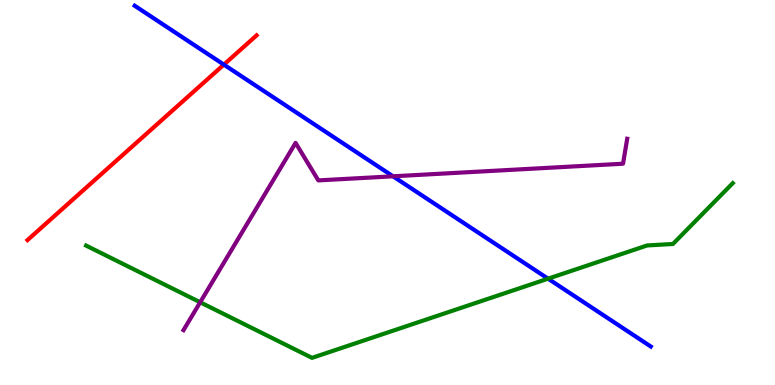[{'lines': ['blue', 'red'], 'intersections': [{'x': 2.89, 'y': 8.32}]}, {'lines': ['green', 'red'], 'intersections': []}, {'lines': ['purple', 'red'], 'intersections': []}, {'lines': ['blue', 'green'], 'intersections': [{'x': 7.07, 'y': 2.76}]}, {'lines': ['blue', 'purple'], 'intersections': [{'x': 5.07, 'y': 5.42}]}, {'lines': ['green', 'purple'], 'intersections': [{'x': 2.58, 'y': 2.15}]}]